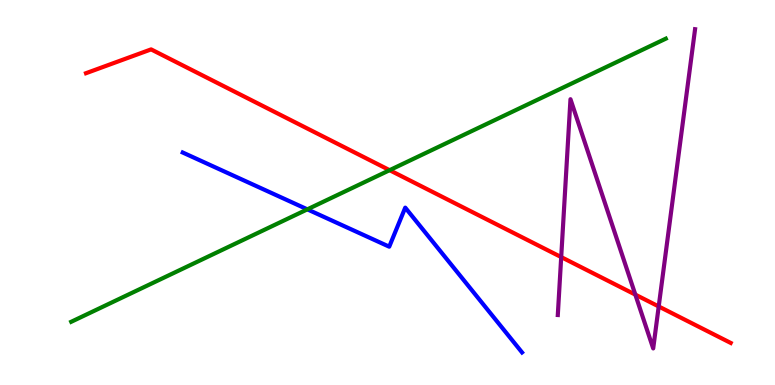[{'lines': ['blue', 'red'], 'intersections': []}, {'lines': ['green', 'red'], 'intersections': [{'x': 5.03, 'y': 5.58}]}, {'lines': ['purple', 'red'], 'intersections': [{'x': 7.24, 'y': 3.32}, {'x': 8.2, 'y': 2.35}, {'x': 8.5, 'y': 2.04}]}, {'lines': ['blue', 'green'], 'intersections': [{'x': 3.97, 'y': 4.56}]}, {'lines': ['blue', 'purple'], 'intersections': []}, {'lines': ['green', 'purple'], 'intersections': []}]